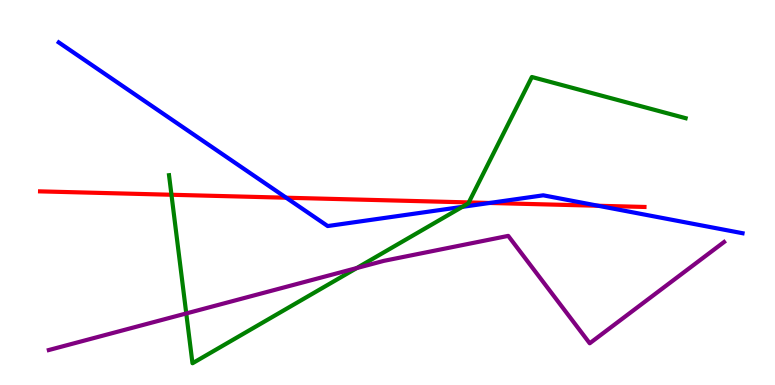[{'lines': ['blue', 'red'], 'intersections': [{'x': 3.69, 'y': 4.86}, {'x': 6.32, 'y': 4.73}, {'x': 7.72, 'y': 4.66}]}, {'lines': ['green', 'red'], 'intersections': [{'x': 2.21, 'y': 4.94}, {'x': 6.05, 'y': 4.74}]}, {'lines': ['purple', 'red'], 'intersections': []}, {'lines': ['blue', 'green'], 'intersections': [{'x': 5.97, 'y': 4.63}]}, {'lines': ['blue', 'purple'], 'intersections': []}, {'lines': ['green', 'purple'], 'intersections': [{'x': 2.4, 'y': 1.86}, {'x': 4.6, 'y': 3.04}]}]